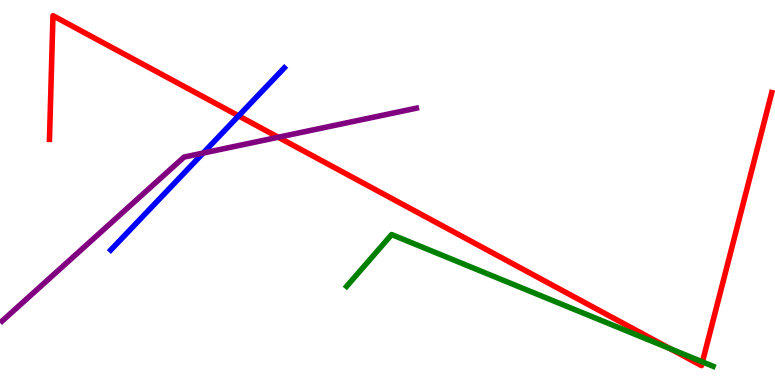[{'lines': ['blue', 'red'], 'intersections': [{'x': 3.08, 'y': 6.99}]}, {'lines': ['green', 'red'], 'intersections': [{'x': 8.65, 'y': 0.944}, {'x': 9.06, 'y': 0.6}]}, {'lines': ['purple', 'red'], 'intersections': [{'x': 3.59, 'y': 6.44}]}, {'lines': ['blue', 'green'], 'intersections': []}, {'lines': ['blue', 'purple'], 'intersections': [{'x': 2.62, 'y': 6.02}]}, {'lines': ['green', 'purple'], 'intersections': []}]